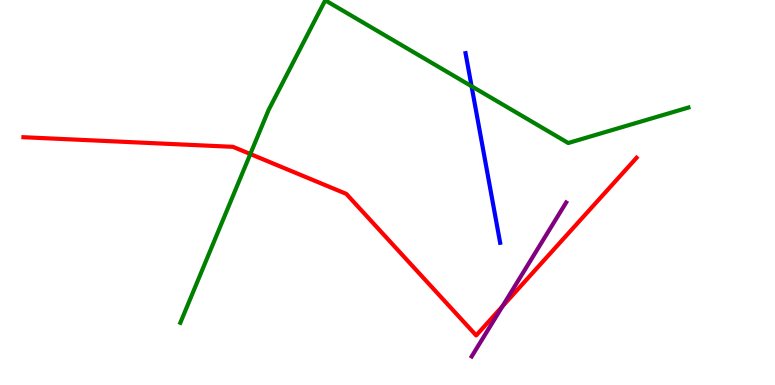[{'lines': ['blue', 'red'], 'intersections': []}, {'lines': ['green', 'red'], 'intersections': [{'x': 3.23, 'y': 6.0}]}, {'lines': ['purple', 'red'], 'intersections': [{'x': 6.48, 'y': 2.04}]}, {'lines': ['blue', 'green'], 'intersections': [{'x': 6.08, 'y': 7.76}]}, {'lines': ['blue', 'purple'], 'intersections': []}, {'lines': ['green', 'purple'], 'intersections': []}]